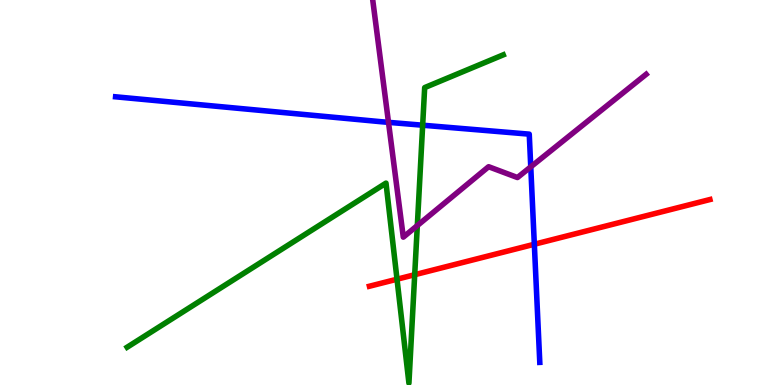[{'lines': ['blue', 'red'], 'intersections': [{'x': 6.89, 'y': 3.66}]}, {'lines': ['green', 'red'], 'intersections': [{'x': 5.12, 'y': 2.75}, {'x': 5.35, 'y': 2.86}]}, {'lines': ['purple', 'red'], 'intersections': []}, {'lines': ['blue', 'green'], 'intersections': [{'x': 5.45, 'y': 6.75}]}, {'lines': ['blue', 'purple'], 'intersections': [{'x': 5.01, 'y': 6.82}, {'x': 6.85, 'y': 5.67}]}, {'lines': ['green', 'purple'], 'intersections': [{'x': 5.38, 'y': 4.14}]}]